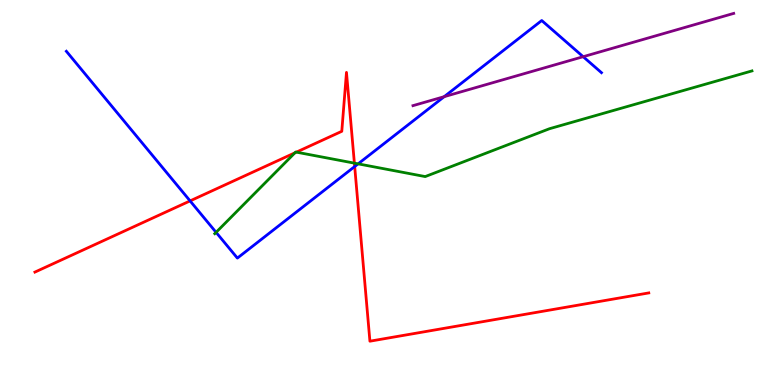[{'lines': ['blue', 'red'], 'intersections': [{'x': 2.45, 'y': 4.78}, {'x': 4.58, 'y': 5.67}]}, {'lines': ['green', 'red'], 'intersections': [{'x': 3.81, 'y': 6.03}, {'x': 3.82, 'y': 6.05}, {'x': 4.57, 'y': 5.76}]}, {'lines': ['purple', 'red'], 'intersections': []}, {'lines': ['blue', 'green'], 'intersections': [{'x': 2.79, 'y': 3.97}, {'x': 4.62, 'y': 5.74}]}, {'lines': ['blue', 'purple'], 'intersections': [{'x': 5.73, 'y': 7.49}, {'x': 7.52, 'y': 8.53}]}, {'lines': ['green', 'purple'], 'intersections': []}]